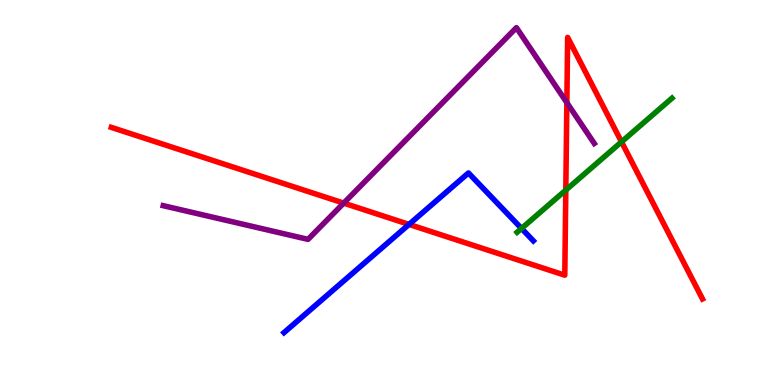[{'lines': ['blue', 'red'], 'intersections': [{'x': 5.28, 'y': 4.17}]}, {'lines': ['green', 'red'], 'intersections': [{'x': 7.3, 'y': 5.06}, {'x': 8.02, 'y': 6.31}]}, {'lines': ['purple', 'red'], 'intersections': [{'x': 4.43, 'y': 4.72}, {'x': 7.31, 'y': 7.33}]}, {'lines': ['blue', 'green'], 'intersections': [{'x': 6.73, 'y': 4.07}]}, {'lines': ['blue', 'purple'], 'intersections': []}, {'lines': ['green', 'purple'], 'intersections': []}]